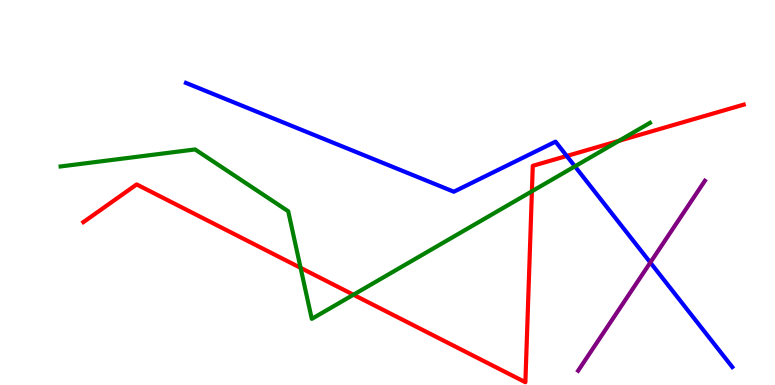[{'lines': ['blue', 'red'], 'intersections': [{'x': 7.31, 'y': 5.95}]}, {'lines': ['green', 'red'], 'intersections': [{'x': 3.88, 'y': 3.04}, {'x': 4.56, 'y': 2.34}, {'x': 6.86, 'y': 5.03}, {'x': 7.99, 'y': 6.34}]}, {'lines': ['purple', 'red'], 'intersections': []}, {'lines': ['blue', 'green'], 'intersections': [{'x': 7.42, 'y': 5.68}]}, {'lines': ['blue', 'purple'], 'intersections': [{'x': 8.39, 'y': 3.18}]}, {'lines': ['green', 'purple'], 'intersections': []}]